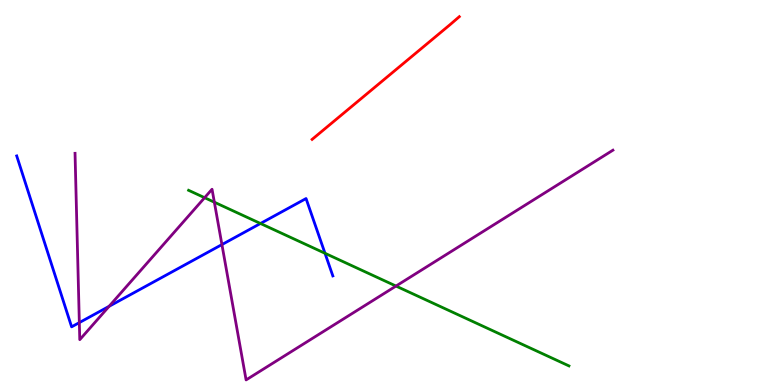[{'lines': ['blue', 'red'], 'intersections': []}, {'lines': ['green', 'red'], 'intersections': []}, {'lines': ['purple', 'red'], 'intersections': []}, {'lines': ['blue', 'green'], 'intersections': [{'x': 3.36, 'y': 4.2}, {'x': 4.19, 'y': 3.42}]}, {'lines': ['blue', 'purple'], 'intersections': [{'x': 1.02, 'y': 1.62}, {'x': 1.41, 'y': 2.04}, {'x': 2.86, 'y': 3.65}]}, {'lines': ['green', 'purple'], 'intersections': [{'x': 2.64, 'y': 4.87}, {'x': 2.77, 'y': 4.75}, {'x': 5.11, 'y': 2.57}]}]